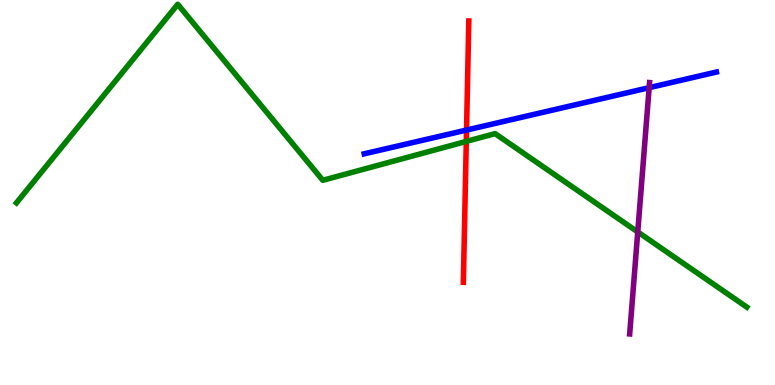[{'lines': ['blue', 'red'], 'intersections': [{'x': 6.02, 'y': 6.62}]}, {'lines': ['green', 'red'], 'intersections': [{'x': 6.02, 'y': 6.33}]}, {'lines': ['purple', 'red'], 'intersections': []}, {'lines': ['blue', 'green'], 'intersections': []}, {'lines': ['blue', 'purple'], 'intersections': [{'x': 8.38, 'y': 7.72}]}, {'lines': ['green', 'purple'], 'intersections': [{'x': 8.23, 'y': 3.98}]}]